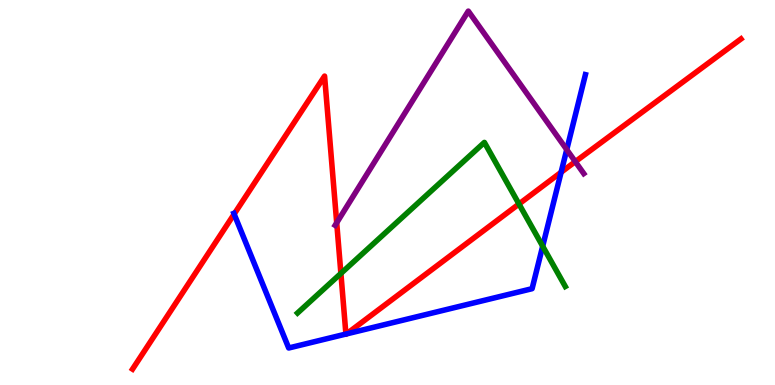[{'lines': ['blue', 'red'], 'intersections': [{'x': 3.02, 'y': 4.44}, {'x': 4.46, 'y': 1.32}, {'x': 4.47, 'y': 1.33}, {'x': 7.24, 'y': 5.53}]}, {'lines': ['green', 'red'], 'intersections': [{'x': 4.4, 'y': 2.9}, {'x': 6.7, 'y': 4.7}]}, {'lines': ['purple', 'red'], 'intersections': [{'x': 4.34, 'y': 4.21}, {'x': 7.42, 'y': 5.8}]}, {'lines': ['blue', 'green'], 'intersections': [{'x': 7.0, 'y': 3.6}]}, {'lines': ['blue', 'purple'], 'intersections': [{'x': 7.31, 'y': 6.11}]}, {'lines': ['green', 'purple'], 'intersections': []}]